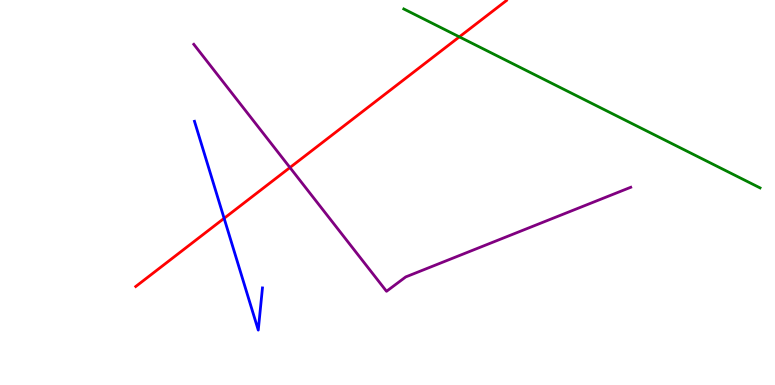[{'lines': ['blue', 'red'], 'intersections': [{'x': 2.89, 'y': 4.33}]}, {'lines': ['green', 'red'], 'intersections': [{'x': 5.93, 'y': 9.04}]}, {'lines': ['purple', 'red'], 'intersections': [{'x': 3.74, 'y': 5.65}]}, {'lines': ['blue', 'green'], 'intersections': []}, {'lines': ['blue', 'purple'], 'intersections': []}, {'lines': ['green', 'purple'], 'intersections': []}]